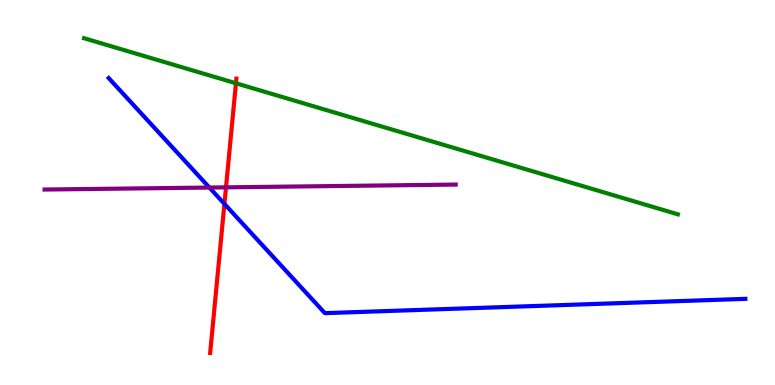[{'lines': ['blue', 'red'], 'intersections': [{'x': 2.9, 'y': 4.7}]}, {'lines': ['green', 'red'], 'intersections': [{'x': 3.04, 'y': 7.84}]}, {'lines': ['purple', 'red'], 'intersections': [{'x': 2.92, 'y': 5.13}]}, {'lines': ['blue', 'green'], 'intersections': []}, {'lines': ['blue', 'purple'], 'intersections': [{'x': 2.7, 'y': 5.13}]}, {'lines': ['green', 'purple'], 'intersections': []}]